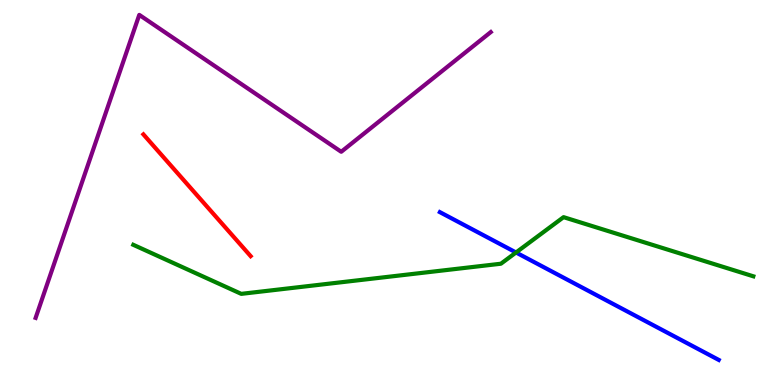[{'lines': ['blue', 'red'], 'intersections': []}, {'lines': ['green', 'red'], 'intersections': []}, {'lines': ['purple', 'red'], 'intersections': []}, {'lines': ['blue', 'green'], 'intersections': [{'x': 6.66, 'y': 3.44}]}, {'lines': ['blue', 'purple'], 'intersections': []}, {'lines': ['green', 'purple'], 'intersections': []}]